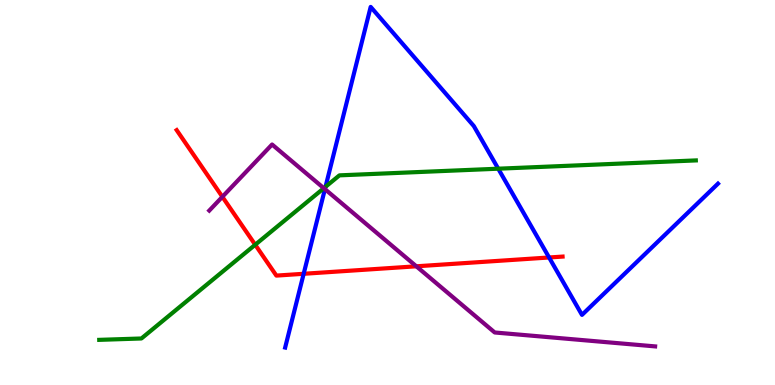[{'lines': ['blue', 'red'], 'intersections': [{'x': 3.92, 'y': 2.89}, {'x': 7.09, 'y': 3.31}]}, {'lines': ['green', 'red'], 'intersections': [{'x': 3.29, 'y': 3.64}]}, {'lines': ['purple', 'red'], 'intersections': [{'x': 2.87, 'y': 4.89}, {'x': 5.37, 'y': 3.08}]}, {'lines': ['blue', 'green'], 'intersections': [{'x': 4.2, 'y': 5.15}, {'x': 6.43, 'y': 5.62}]}, {'lines': ['blue', 'purple'], 'intersections': [{'x': 4.19, 'y': 5.09}]}, {'lines': ['green', 'purple'], 'intersections': [{'x': 4.18, 'y': 5.11}]}]